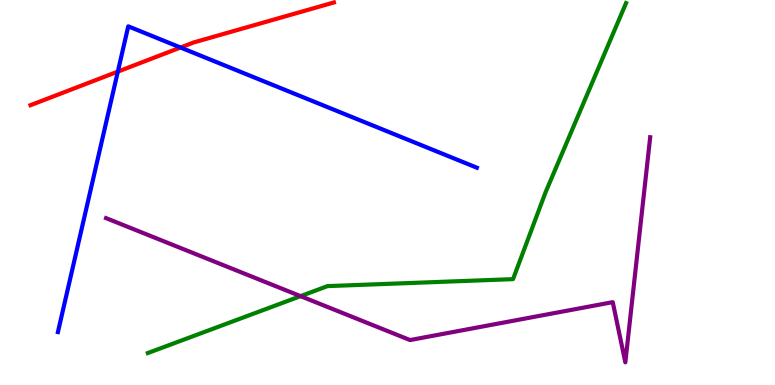[{'lines': ['blue', 'red'], 'intersections': [{'x': 1.52, 'y': 8.14}, {'x': 2.33, 'y': 8.77}]}, {'lines': ['green', 'red'], 'intersections': []}, {'lines': ['purple', 'red'], 'intersections': []}, {'lines': ['blue', 'green'], 'intersections': []}, {'lines': ['blue', 'purple'], 'intersections': []}, {'lines': ['green', 'purple'], 'intersections': [{'x': 3.88, 'y': 2.31}]}]